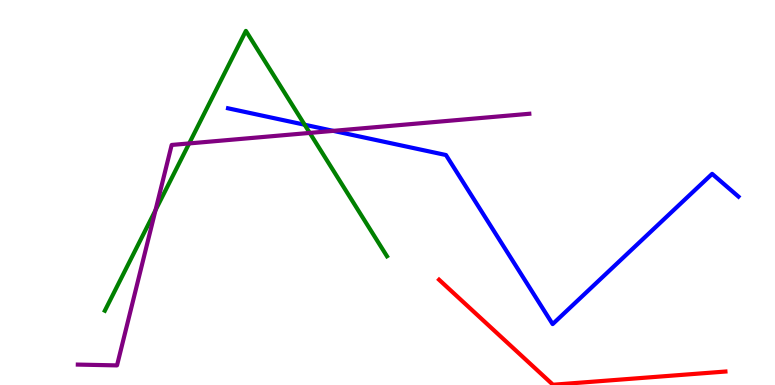[{'lines': ['blue', 'red'], 'intersections': []}, {'lines': ['green', 'red'], 'intersections': []}, {'lines': ['purple', 'red'], 'intersections': []}, {'lines': ['blue', 'green'], 'intersections': [{'x': 3.93, 'y': 6.76}]}, {'lines': ['blue', 'purple'], 'intersections': [{'x': 4.3, 'y': 6.6}]}, {'lines': ['green', 'purple'], 'intersections': [{'x': 2.01, 'y': 4.54}, {'x': 2.44, 'y': 6.27}, {'x': 4.0, 'y': 6.55}]}]